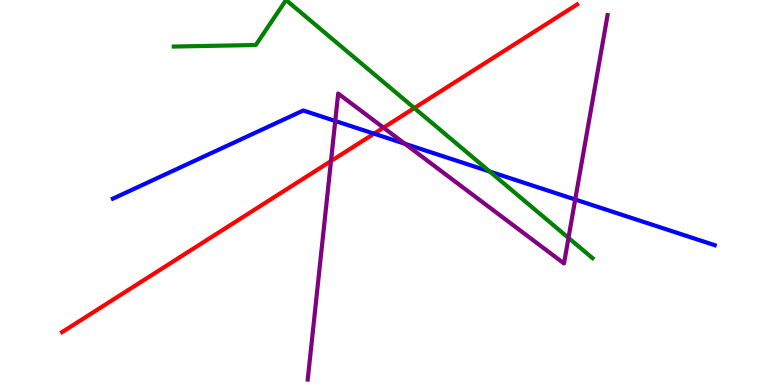[{'lines': ['blue', 'red'], 'intersections': [{'x': 4.83, 'y': 6.53}]}, {'lines': ['green', 'red'], 'intersections': [{'x': 5.35, 'y': 7.19}]}, {'lines': ['purple', 'red'], 'intersections': [{'x': 4.27, 'y': 5.82}, {'x': 4.95, 'y': 6.68}]}, {'lines': ['blue', 'green'], 'intersections': [{'x': 6.32, 'y': 5.54}]}, {'lines': ['blue', 'purple'], 'intersections': [{'x': 4.33, 'y': 6.86}, {'x': 5.22, 'y': 6.27}, {'x': 7.42, 'y': 4.82}]}, {'lines': ['green', 'purple'], 'intersections': [{'x': 7.34, 'y': 3.82}]}]